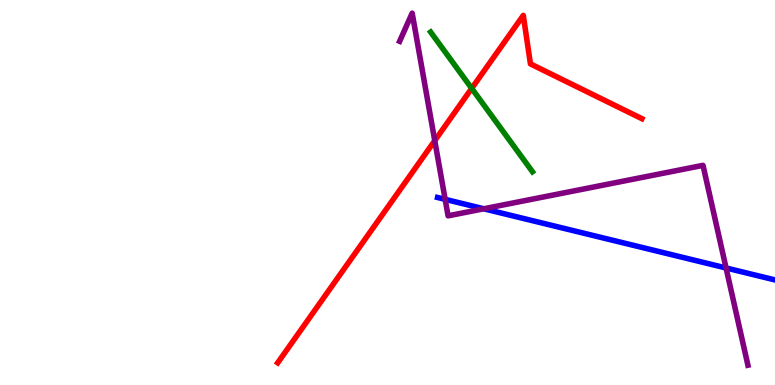[{'lines': ['blue', 'red'], 'intersections': []}, {'lines': ['green', 'red'], 'intersections': [{'x': 6.09, 'y': 7.7}]}, {'lines': ['purple', 'red'], 'intersections': [{'x': 5.61, 'y': 6.35}]}, {'lines': ['blue', 'green'], 'intersections': []}, {'lines': ['blue', 'purple'], 'intersections': [{'x': 5.74, 'y': 4.82}, {'x': 6.24, 'y': 4.58}, {'x': 9.37, 'y': 3.04}]}, {'lines': ['green', 'purple'], 'intersections': []}]